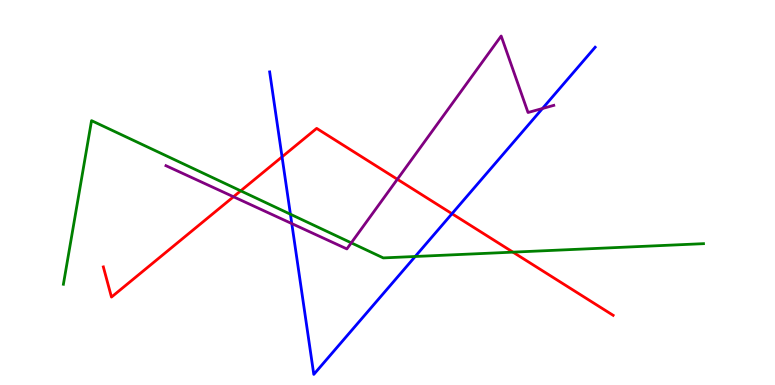[{'lines': ['blue', 'red'], 'intersections': [{'x': 3.64, 'y': 5.93}, {'x': 5.83, 'y': 4.45}]}, {'lines': ['green', 'red'], 'intersections': [{'x': 3.11, 'y': 5.04}, {'x': 6.62, 'y': 3.45}]}, {'lines': ['purple', 'red'], 'intersections': [{'x': 3.01, 'y': 4.89}, {'x': 5.13, 'y': 5.34}]}, {'lines': ['blue', 'green'], 'intersections': [{'x': 3.75, 'y': 4.44}, {'x': 5.36, 'y': 3.34}]}, {'lines': ['blue', 'purple'], 'intersections': [{'x': 3.76, 'y': 4.19}, {'x': 7.0, 'y': 7.18}]}, {'lines': ['green', 'purple'], 'intersections': [{'x': 4.53, 'y': 3.69}]}]